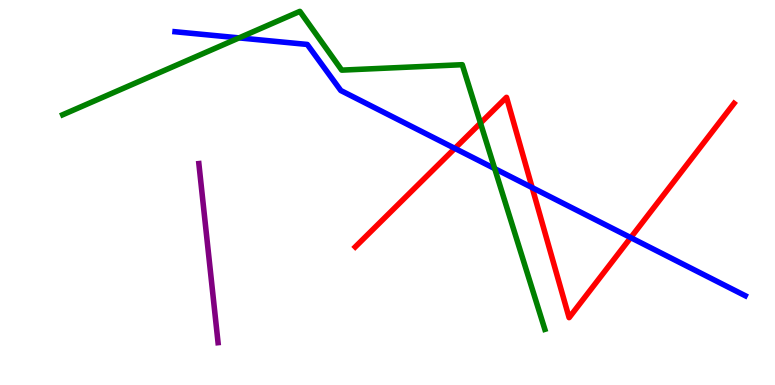[{'lines': ['blue', 'red'], 'intersections': [{'x': 5.87, 'y': 6.15}, {'x': 6.87, 'y': 5.13}, {'x': 8.14, 'y': 3.83}]}, {'lines': ['green', 'red'], 'intersections': [{'x': 6.2, 'y': 6.8}]}, {'lines': ['purple', 'red'], 'intersections': []}, {'lines': ['blue', 'green'], 'intersections': [{'x': 3.08, 'y': 9.02}, {'x': 6.38, 'y': 5.62}]}, {'lines': ['blue', 'purple'], 'intersections': []}, {'lines': ['green', 'purple'], 'intersections': []}]